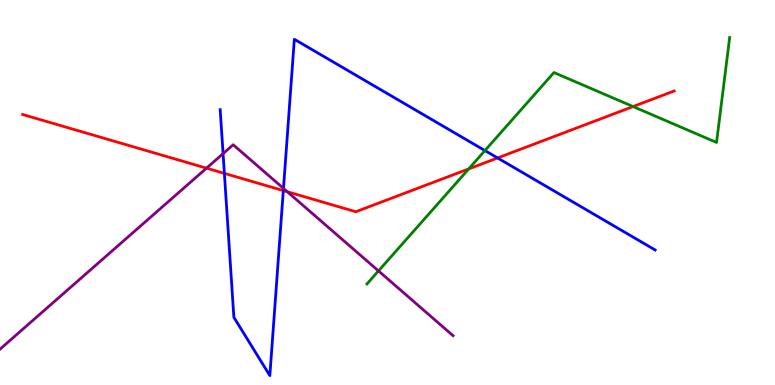[{'lines': ['blue', 'red'], 'intersections': [{'x': 2.9, 'y': 5.5}, {'x': 3.66, 'y': 5.05}, {'x': 6.42, 'y': 5.9}]}, {'lines': ['green', 'red'], 'intersections': [{'x': 6.05, 'y': 5.61}, {'x': 8.17, 'y': 7.23}]}, {'lines': ['purple', 'red'], 'intersections': [{'x': 2.66, 'y': 5.63}, {'x': 3.71, 'y': 5.02}]}, {'lines': ['blue', 'green'], 'intersections': [{'x': 6.26, 'y': 6.09}]}, {'lines': ['blue', 'purple'], 'intersections': [{'x': 2.88, 'y': 6.01}, {'x': 3.66, 'y': 5.11}]}, {'lines': ['green', 'purple'], 'intersections': [{'x': 4.88, 'y': 2.96}]}]